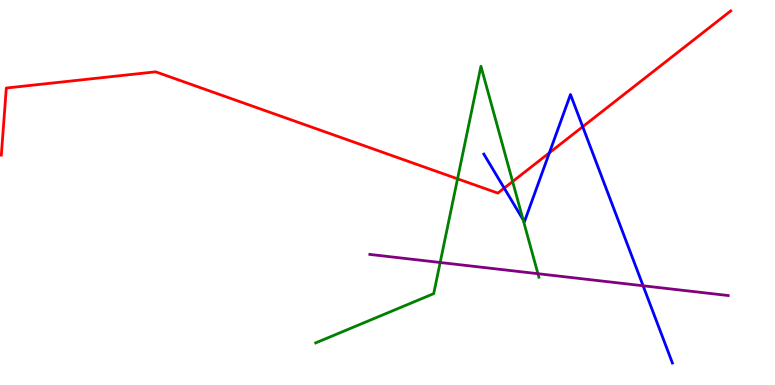[{'lines': ['blue', 'red'], 'intersections': [{'x': 6.51, 'y': 5.11}, {'x': 7.09, 'y': 6.03}, {'x': 7.52, 'y': 6.71}]}, {'lines': ['green', 'red'], 'intersections': [{'x': 5.9, 'y': 5.36}, {'x': 6.61, 'y': 5.28}]}, {'lines': ['purple', 'red'], 'intersections': []}, {'lines': ['blue', 'green'], 'intersections': [{'x': 6.75, 'y': 4.29}]}, {'lines': ['blue', 'purple'], 'intersections': [{'x': 8.3, 'y': 2.58}]}, {'lines': ['green', 'purple'], 'intersections': [{'x': 5.68, 'y': 3.18}, {'x': 6.94, 'y': 2.89}]}]